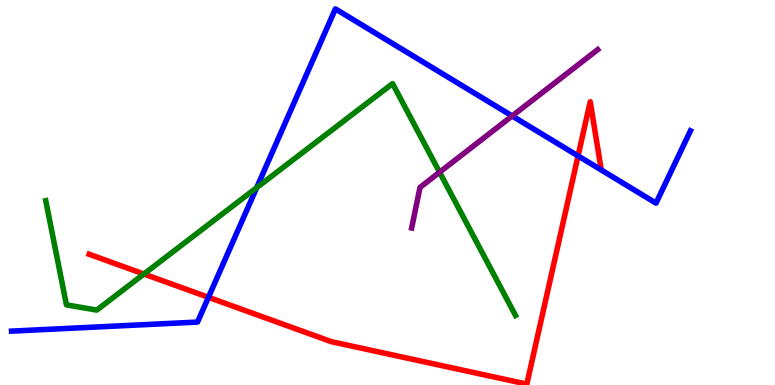[{'lines': ['blue', 'red'], 'intersections': [{'x': 2.69, 'y': 2.28}, {'x': 7.46, 'y': 5.95}]}, {'lines': ['green', 'red'], 'intersections': [{'x': 1.86, 'y': 2.88}]}, {'lines': ['purple', 'red'], 'intersections': []}, {'lines': ['blue', 'green'], 'intersections': [{'x': 3.31, 'y': 5.13}]}, {'lines': ['blue', 'purple'], 'intersections': [{'x': 6.61, 'y': 6.99}]}, {'lines': ['green', 'purple'], 'intersections': [{'x': 5.67, 'y': 5.53}]}]